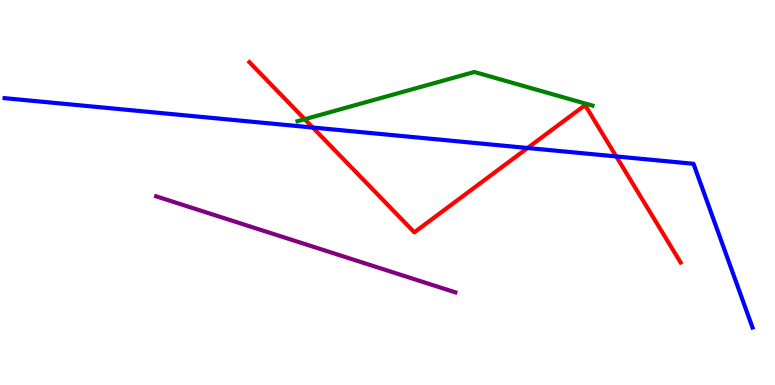[{'lines': ['blue', 'red'], 'intersections': [{'x': 4.04, 'y': 6.69}, {'x': 6.81, 'y': 6.16}, {'x': 7.95, 'y': 5.94}]}, {'lines': ['green', 'red'], 'intersections': [{'x': 3.93, 'y': 6.9}]}, {'lines': ['purple', 'red'], 'intersections': []}, {'lines': ['blue', 'green'], 'intersections': []}, {'lines': ['blue', 'purple'], 'intersections': []}, {'lines': ['green', 'purple'], 'intersections': []}]